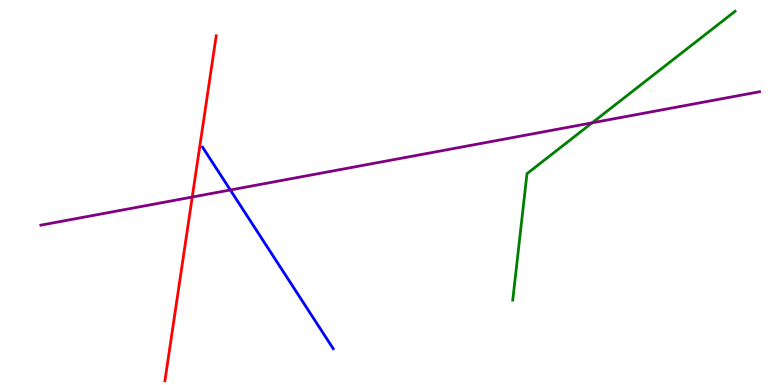[{'lines': ['blue', 'red'], 'intersections': []}, {'lines': ['green', 'red'], 'intersections': []}, {'lines': ['purple', 'red'], 'intersections': [{'x': 2.48, 'y': 4.88}]}, {'lines': ['blue', 'green'], 'intersections': []}, {'lines': ['blue', 'purple'], 'intersections': [{'x': 2.97, 'y': 5.07}]}, {'lines': ['green', 'purple'], 'intersections': [{'x': 7.64, 'y': 6.81}]}]